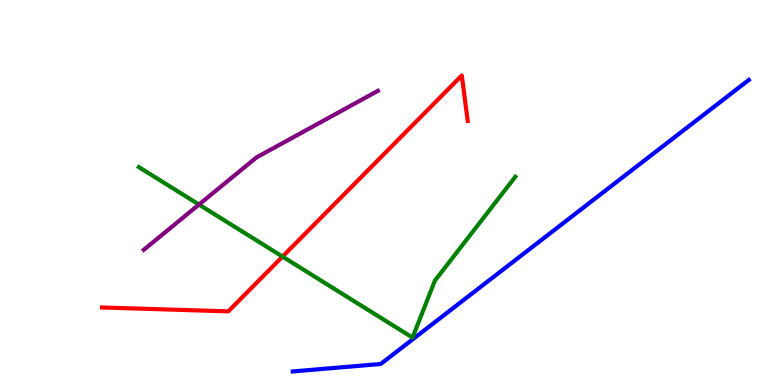[{'lines': ['blue', 'red'], 'intersections': []}, {'lines': ['green', 'red'], 'intersections': [{'x': 3.65, 'y': 3.34}]}, {'lines': ['purple', 'red'], 'intersections': []}, {'lines': ['blue', 'green'], 'intersections': []}, {'lines': ['blue', 'purple'], 'intersections': []}, {'lines': ['green', 'purple'], 'intersections': [{'x': 2.57, 'y': 4.69}]}]